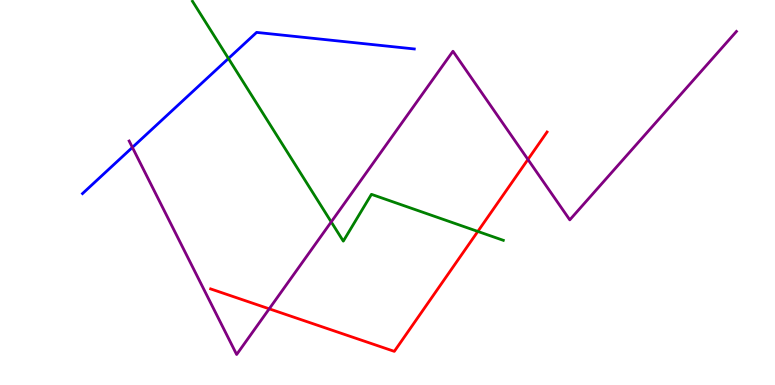[{'lines': ['blue', 'red'], 'intersections': []}, {'lines': ['green', 'red'], 'intersections': [{'x': 6.17, 'y': 3.99}]}, {'lines': ['purple', 'red'], 'intersections': [{'x': 3.47, 'y': 1.98}, {'x': 6.81, 'y': 5.86}]}, {'lines': ['blue', 'green'], 'intersections': [{'x': 2.95, 'y': 8.48}]}, {'lines': ['blue', 'purple'], 'intersections': [{'x': 1.71, 'y': 6.17}]}, {'lines': ['green', 'purple'], 'intersections': [{'x': 4.27, 'y': 4.24}]}]